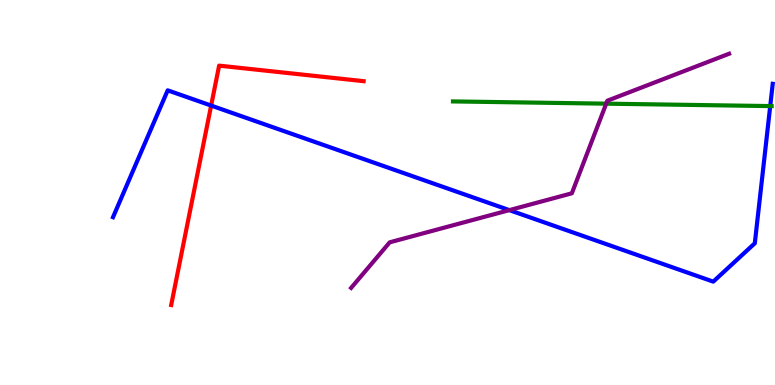[{'lines': ['blue', 'red'], 'intersections': [{'x': 2.72, 'y': 7.26}]}, {'lines': ['green', 'red'], 'intersections': []}, {'lines': ['purple', 'red'], 'intersections': []}, {'lines': ['blue', 'green'], 'intersections': [{'x': 9.94, 'y': 7.24}]}, {'lines': ['blue', 'purple'], 'intersections': [{'x': 6.57, 'y': 4.54}]}, {'lines': ['green', 'purple'], 'intersections': [{'x': 7.82, 'y': 7.31}]}]